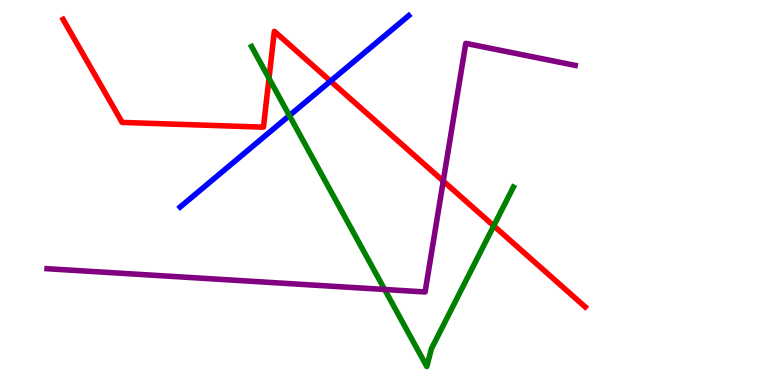[{'lines': ['blue', 'red'], 'intersections': [{'x': 4.26, 'y': 7.89}]}, {'lines': ['green', 'red'], 'intersections': [{'x': 3.47, 'y': 7.96}, {'x': 6.37, 'y': 4.13}]}, {'lines': ['purple', 'red'], 'intersections': [{'x': 5.72, 'y': 5.3}]}, {'lines': ['blue', 'green'], 'intersections': [{'x': 3.73, 'y': 7.0}]}, {'lines': ['blue', 'purple'], 'intersections': []}, {'lines': ['green', 'purple'], 'intersections': [{'x': 4.96, 'y': 2.48}]}]